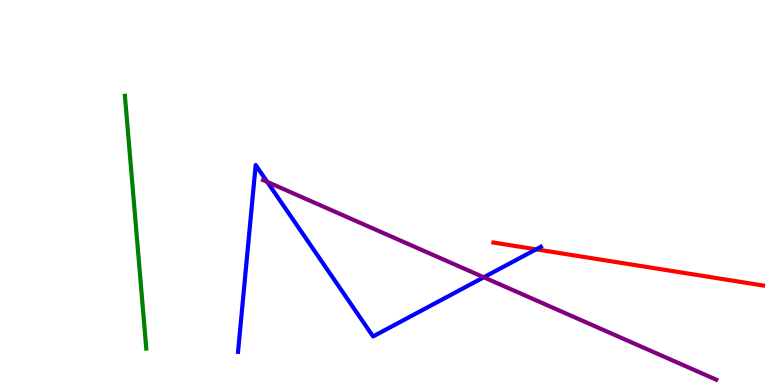[{'lines': ['blue', 'red'], 'intersections': [{'x': 6.92, 'y': 3.52}]}, {'lines': ['green', 'red'], 'intersections': []}, {'lines': ['purple', 'red'], 'intersections': []}, {'lines': ['blue', 'green'], 'intersections': []}, {'lines': ['blue', 'purple'], 'intersections': [{'x': 3.45, 'y': 5.28}, {'x': 6.24, 'y': 2.8}]}, {'lines': ['green', 'purple'], 'intersections': []}]